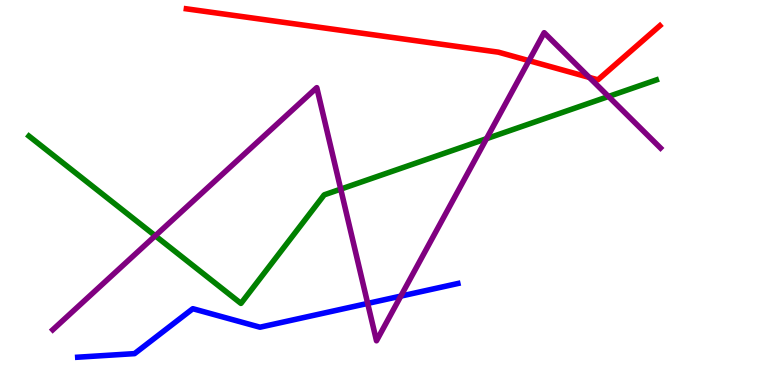[{'lines': ['blue', 'red'], 'intersections': []}, {'lines': ['green', 'red'], 'intersections': []}, {'lines': ['purple', 'red'], 'intersections': [{'x': 6.83, 'y': 8.42}, {'x': 7.6, 'y': 7.99}]}, {'lines': ['blue', 'green'], 'intersections': []}, {'lines': ['blue', 'purple'], 'intersections': [{'x': 4.74, 'y': 2.12}, {'x': 5.17, 'y': 2.31}]}, {'lines': ['green', 'purple'], 'intersections': [{'x': 2.0, 'y': 3.88}, {'x': 4.4, 'y': 5.09}, {'x': 6.28, 'y': 6.4}, {'x': 7.85, 'y': 7.49}]}]